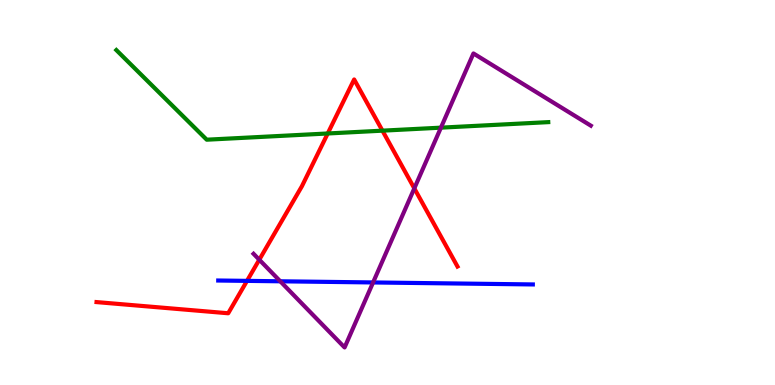[{'lines': ['blue', 'red'], 'intersections': [{'x': 3.19, 'y': 2.7}]}, {'lines': ['green', 'red'], 'intersections': [{'x': 4.23, 'y': 6.53}, {'x': 4.93, 'y': 6.61}]}, {'lines': ['purple', 'red'], 'intersections': [{'x': 3.35, 'y': 3.25}, {'x': 5.35, 'y': 5.11}]}, {'lines': ['blue', 'green'], 'intersections': []}, {'lines': ['blue', 'purple'], 'intersections': [{'x': 3.62, 'y': 2.69}, {'x': 4.81, 'y': 2.66}]}, {'lines': ['green', 'purple'], 'intersections': [{'x': 5.69, 'y': 6.68}]}]